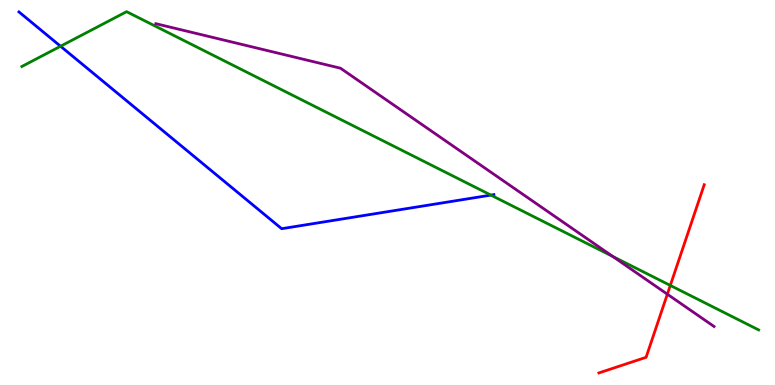[{'lines': ['blue', 'red'], 'intersections': []}, {'lines': ['green', 'red'], 'intersections': [{'x': 8.65, 'y': 2.59}]}, {'lines': ['purple', 'red'], 'intersections': [{'x': 8.61, 'y': 2.36}]}, {'lines': ['blue', 'green'], 'intersections': [{'x': 0.781, 'y': 8.8}, {'x': 6.33, 'y': 4.93}]}, {'lines': ['blue', 'purple'], 'intersections': []}, {'lines': ['green', 'purple'], 'intersections': [{'x': 7.91, 'y': 3.34}]}]